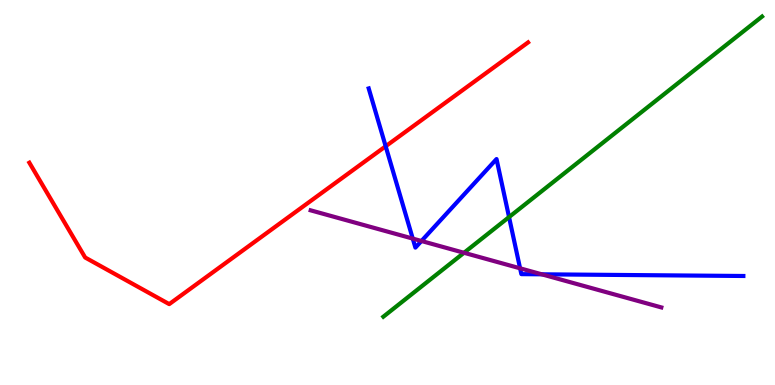[{'lines': ['blue', 'red'], 'intersections': [{'x': 4.98, 'y': 6.2}]}, {'lines': ['green', 'red'], 'intersections': []}, {'lines': ['purple', 'red'], 'intersections': []}, {'lines': ['blue', 'green'], 'intersections': [{'x': 6.57, 'y': 4.36}]}, {'lines': ['blue', 'purple'], 'intersections': [{'x': 5.33, 'y': 3.8}, {'x': 5.44, 'y': 3.74}, {'x': 6.71, 'y': 3.03}, {'x': 6.99, 'y': 2.87}]}, {'lines': ['green', 'purple'], 'intersections': [{'x': 5.99, 'y': 3.43}]}]